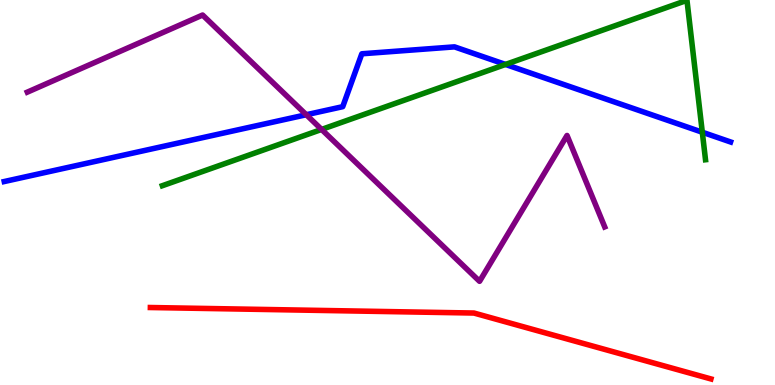[{'lines': ['blue', 'red'], 'intersections': []}, {'lines': ['green', 'red'], 'intersections': []}, {'lines': ['purple', 'red'], 'intersections': []}, {'lines': ['blue', 'green'], 'intersections': [{'x': 6.52, 'y': 8.33}, {'x': 9.06, 'y': 6.57}]}, {'lines': ['blue', 'purple'], 'intersections': [{'x': 3.95, 'y': 7.02}]}, {'lines': ['green', 'purple'], 'intersections': [{'x': 4.15, 'y': 6.64}]}]